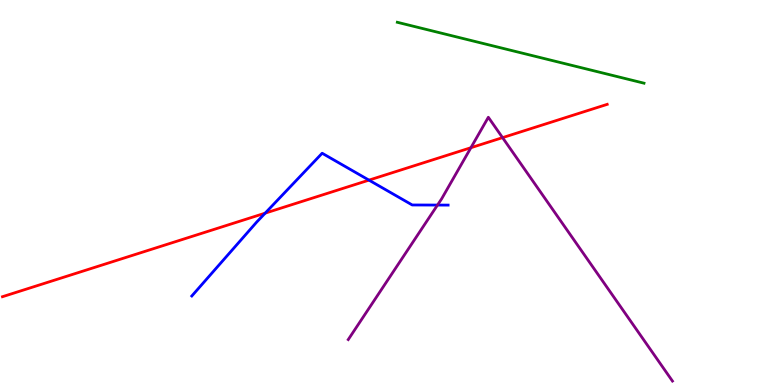[{'lines': ['blue', 'red'], 'intersections': [{'x': 3.42, 'y': 4.46}, {'x': 4.76, 'y': 5.32}]}, {'lines': ['green', 'red'], 'intersections': []}, {'lines': ['purple', 'red'], 'intersections': [{'x': 6.08, 'y': 6.16}, {'x': 6.48, 'y': 6.43}]}, {'lines': ['blue', 'green'], 'intersections': []}, {'lines': ['blue', 'purple'], 'intersections': [{'x': 5.65, 'y': 4.67}]}, {'lines': ['green', 'purple'], 'intersections': []}]